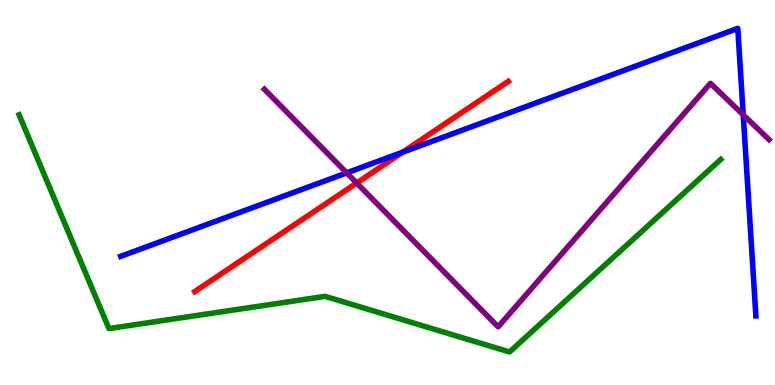[{'lines': ['blue', 'red'], 'intersections': [{'x': 5.2, 'y': 6.05}]}, {'lines': ['green', 'red'], 'intersections': []}, {'lines': ['purple', 'red'], 'intersections': [{'x': 4.6, 'y': 5.25}]}, {'lines': ['blue', 'green'], 'intersections': []}, {'lines': ['blue', 'purple'], 'intersections': [{'x': 4.47, 'y': 5.51}, {'x': 9.59, 'y': 7.02}]}, {'lines': ['green', 'purple'], 'intersections': []}]